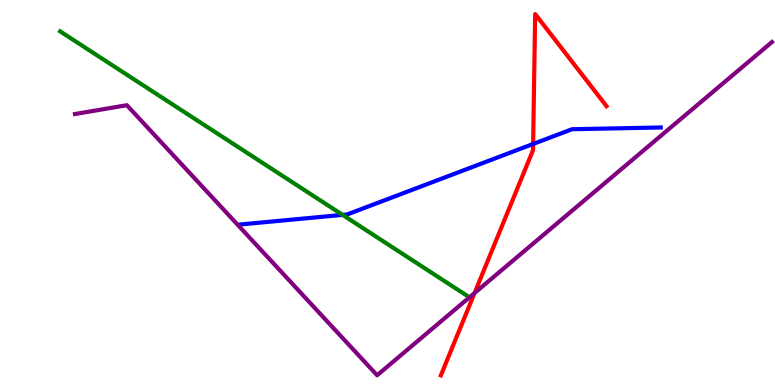[{'lines': ['blue', 'red'], 'intersections': [{'x': 6.88, 'y': 6.26}]}, {'lines': ['green', 'red'], 'intersections': []}, {'lines': ['purple', 'red'], 'intersections': [{'x': 6.12, 'y': 2.39}]}, {'lines': ['blue', 'green'], 'intersections': [{'x': 4.42, 'y': 4.42}]}, {'lines': ['blue', 'purple'], 'intersections': []}, {'lines': ['green', 'purple'], 'intersections': []}]